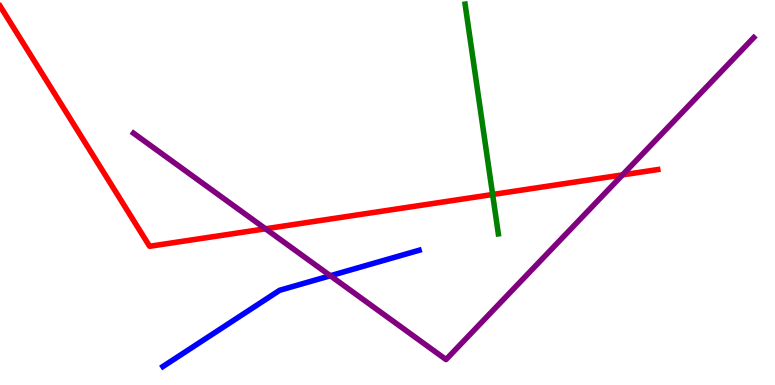[{'lines': ['blue', 'red'], 'intersections': []}, {'lines': ['green', 'red'], 'intersections': [{'x': 6.36, 'y': 4.95}]}, {'lines': ['purple', 'red'], 'intersections': [{'x': 3.43, 'y': 4.06}, {'x': 8.03, 'y': 5.46}]}, {'lines': ['blue', 'green'], 'intersections': []}, {'lines': ['blue', 'purple'], 'intersections': [{'x': 4.26, 'y': 2.84}]}, {'lines': ['green', 'purple'], 'intersections': []}]